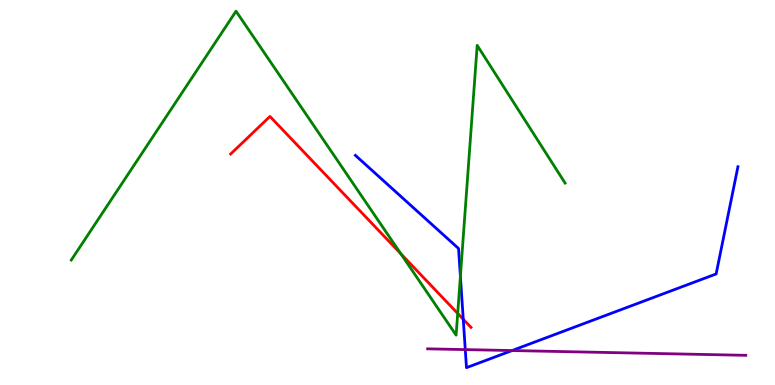[{'lines': ['blue', 'red'], 'intersections': [{'x': 5.98, 'y': 1.71}]}, {'lines': ['green', 'red'], 'intersections': [{'x': 5.17, 'y': 3.41}, {'x': 5.91, 'y': 1.86}]}, {'lines': ['purple', 'red'], 'intersections': []}, {'lines': ['blue', 'green'], 'intersections': [{'x': 5.94, 'y': 2.82}]}, {'lines': ['blue', 'purple'], 'intersections': [{'x': 6.0, 'y': 0.92}, {'x': 6.61, 'y': 0.895}]}, {'lines': ['green', 'purple'], 'intersections': []}]